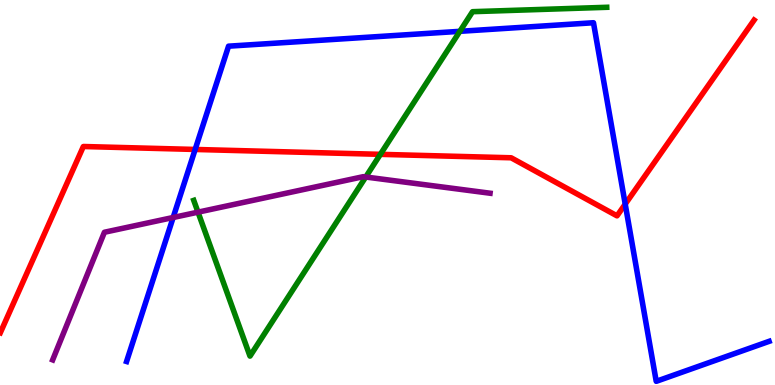[{'lines': ['blue', 'red'], 'intersections': [{'x': 2.52, 'y': 6.12}, {'x': 8.07, 'y': 4.7}]}, {'lines': ['green', 'red'], 'intersections': [{'x': 4.91, 'y': 5.99}]}, {'lines': ['purple', 'red'], 'intersections': []}, {'lines': ['blue', 'green'], 'intersections': [{'x': 5.93, 'y': 9.19}]}, {'lines': ['blue', 'purple'], 'intersections': [{'x': 2.23, 'y': 4.35}]}, {'lines': ['green', 'purple'], 'intersections': [{'x': 2.55, 'y': 4.49}, {'x': 4.72, 'y': 5.4}]}]